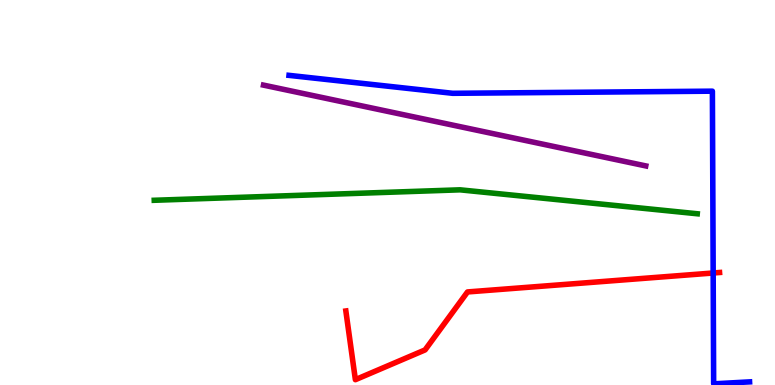[{'lines': ['blue', 'red'], 'intersections': [{'x': 9.2, 'y': 2.91}]}, {'lines': ['green', 'red'], 'intersections': []}, {'lines': ['purple', 'red'], 'intersections': []}, {'lines': ['blue', 'green'], 'intersections': []}, {'lines': ['blue', 'purple'], 'intersections': []}, {'lines': ['green', 'purple'], 'intersections': []}]